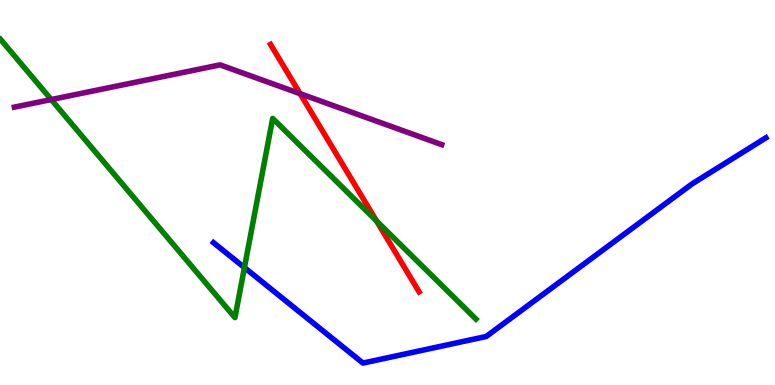[{'lines': ['blue', 'red'], 'intersections': []}, {'lines': ['green', 'red'], 'intersections': [{'x': 4.86, 'y': 4.26}]}, {'lines': ['purple', 'red'], 'intersections': [{'x': 3.87, 'y': 7.57}]}, {'lines': ['blue', 'green'], 'intersections': [{'x': 3.15, 'y': 3.05}]}, {'lines': ['blue', 'purple'], 'intersections': []}, {'lines': ['green', 'purple'], 'intersections': [{'x': 0.661, 'y': 7.41}]}]